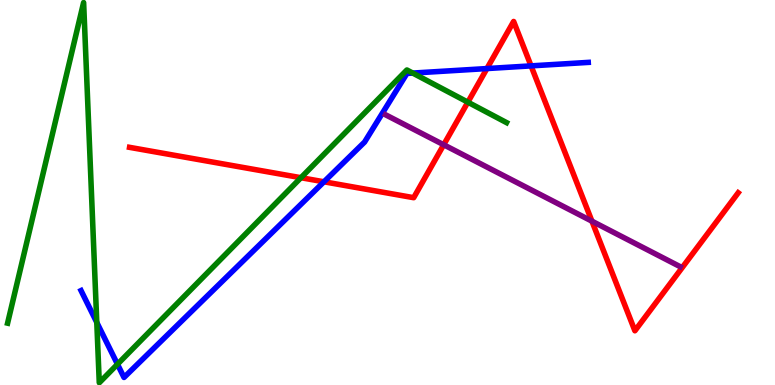[{'lines': ['blue', 'red'], 'intersections': [{'x': 4.18, 'y': 5.28}, {'x': 6.28, 'y': 8.22}, {'x': 6.85, 'y': 8.29}]}, {'lines': ['green', 'red'], 'intersections': [{'x': 3.88, 'y': 5.38}, {'x': 6.04, 'y': 7.35}]}, {'lines': ['purple', 'red'], 'intersections': [{'x': 5.73, 'y': 6.24}, {'x': 7.64, 'y': 4.26}]}, {'lines': ['blue', 'green'], 'intersections': [{'x': 1.25, 'y': 1.63}, {'x': 1.52, 'y': 0.539}, {'x': 5.33, 'y': 8.1}]}, {'lines': ['blue', 'purple'], 'intersections': []}, {'lines': ['green', 'purple'], 'intersections': []}]